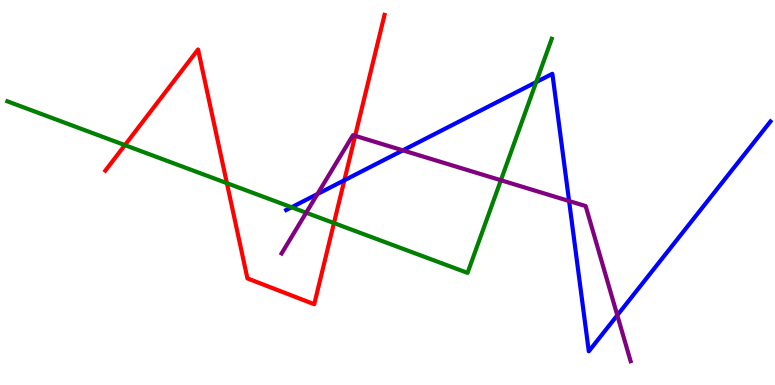[{'lines': ['blue', 'red'], 'intersections': [{'x': 4.44, 'y': 5.32}]}, {'lines': ['green', 'red'], 'intersections': [{'x': 1.61, 'y': 6.23}, {'x': 2.93, 'y': 5.24}, {'x': 4.31, 'y': 4.21}]}, {'lines': ['purple', 'red'], 'intersections': [{'x': 4.58, 'y': 6.47}]}, {'lines': ['blue', 'green'], 'intersections': [{'x': 3.76, 'y': 4.62}, {'x': 6.92, 'y': 7.87}]}, {'lines': ['blue', 'purple'], 'intersections': [{'x': 4.1, 'y': 4.96}, {'x': 5.2, 'y': 6.09}, {'x': 7.34, 'y': 4.78}, {'x': 7.97, 'y': 1.81}]}, {'lines': ['green', 'purple'], 'intersections': [{'x': 3.95, 'y': 4.47}, {'x': 6.46, 'y': 5.32}]}]